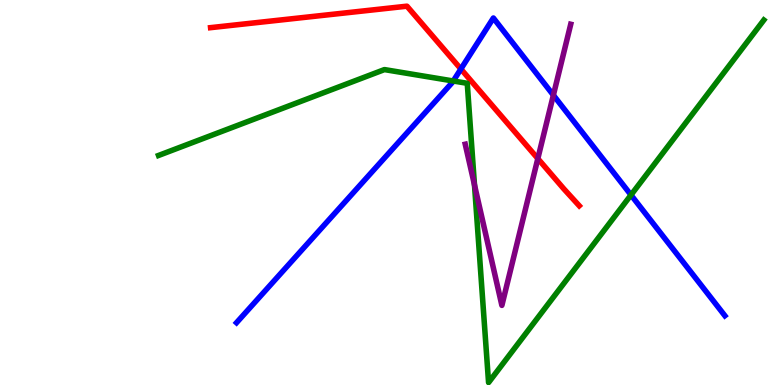[{'lines': ['blue', 'red'], 'intersections': [{'x': 5.95, 'y': 8.21}]}, {'lines': ['green', 'red'], 'intersections': []}, {'lines': ['purple', 'red'], 'intersections': [{'x': 6.94, 'y': 5.88}]}, {'lines': ['blue', 'green'], 'intersections': [{'x': 5.85, 'y': 7.9}, {'x': 8.14, 'y': 4.94}]}, {'lines': ['blue', 'purple'], 'intersections': [{'x': 7.14, 'y': 7.53}]}, {'lines': ['green', 'purple'], 'intersections': [{'x': 6.12, 'y': 5.2}]}]